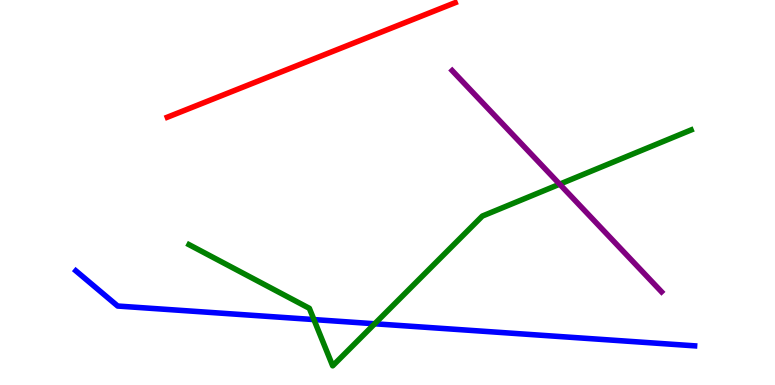[{'lines': ['blue', 'red'], 'intersections': []}, {'lines': ['green', 'red'], 'intersections': []}, {'lines': ['purple', 'red'], 'intersections': []}, {'lines': ['blue', 'green'], 'intersections': [{'x': 4.05, 'y': 1.7}, {'x': 4.83, 'y': 1.59}]}, {'lines': ['blue', 'purple'], 'intersections': []}, {'lines': ['green', 'purple'], 'intersections': [{'x': 7.22, 'y': 5.22}]}]